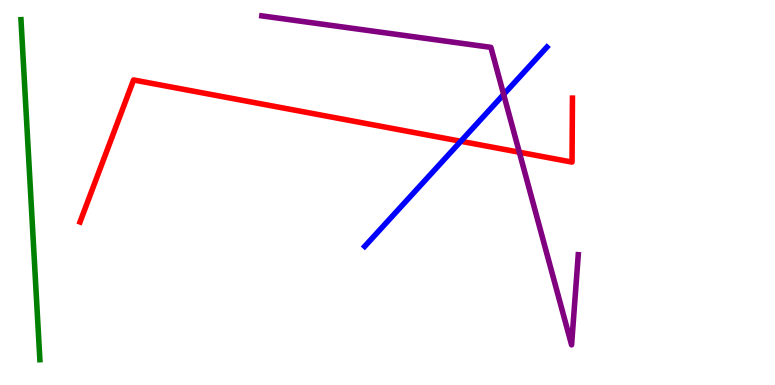[{'lines': ['blue', 'red'], 'intersections': [{'x': 5.95, 'y': 6.33}]}, {'lines': ['green', 'red'], 'intersections': []}, {'lines': ['purple', 'red'], 'intersections': [{'x': 6.7, 'y': 6.05}]}, {'lines': ['blue', 'green'], 'intersections': []}, {'lines': ['blue', 'purple'], 'intersections': [{'x': 6.5, 'y': 7.55}]}, {'lines': ['green', 'purple'], 'intersections': []}]